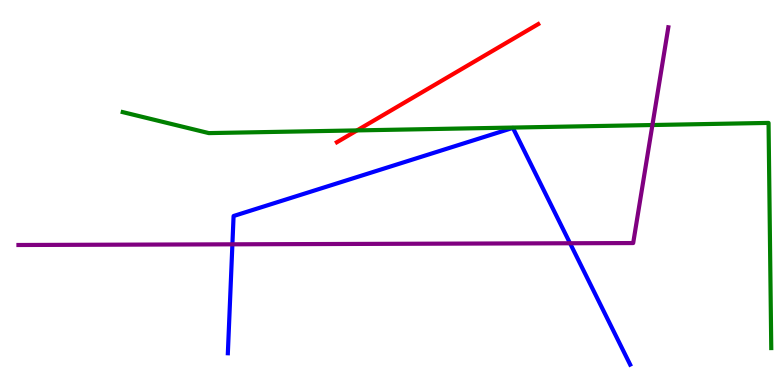[{'lines': ['blue', 'red'], 'intersections': []}, {'lines': ['green', 'red'], 'intersections': [{'x': 4.61, 'y': 6.61}]}, {'lines': ['purple', 'red'], 'intersections': []}, {'lines': ['blue', 'green'], 'intersections': []}, {'lines': ['blue', 'purple'], 'intersections': [{'x': 3.0, 'y': 3.65}, {'x': 7.36, 'y': 3.68}]}, {'lines': ['green', 'purple'], 'intersections': [{'x': 8.42, 'y': 6.75}]}]